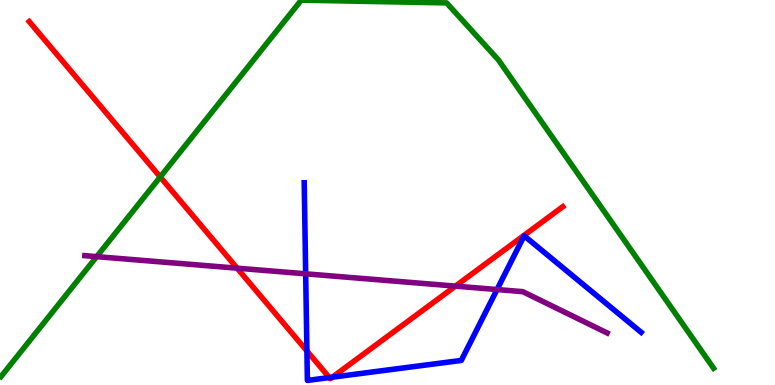[{'lines': ['blue', 'red'], 'intersections': [{'x': 3.96, 'y': 0.884}, {'x': 4.25, 'y': 0.193}, {'x': 4.29, 'y': 0.203}]}, {'lines': ['green', 'red'], 'intersections': [{'x': 2.07, 'y': 5.4}]}, {'lines': ['purple', 'red'], 'intersections': [{'x': 3.06, 'y': 3.03}, {'x': 5.88, 'y': 2.57}]}, {'lines': ['blue', 'green'], 'intersections': []}, {'lines': ['blue', 'purple'], 'intersections': [{'x': 3.94, 'y': 2.89}, {'x': 6.41, 'y': 2.48}]}, {'lines': ['green', 'purple'], 'intersections': [{'x': 1.25, 'y': 3.33}]}]